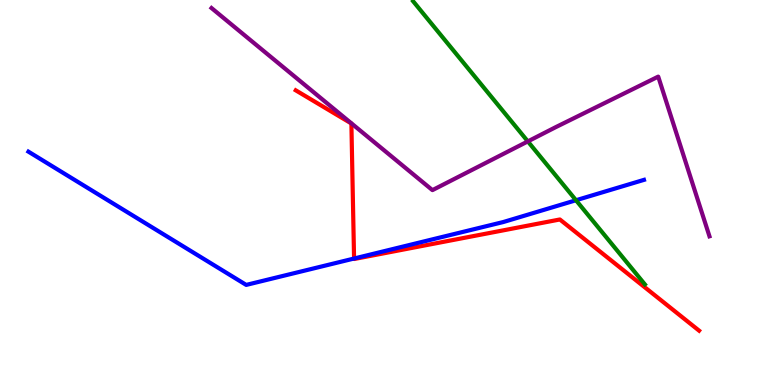[{'lines': ['blue', 'red'], 'intersections': [{'x': 4.57, 'y': 3.28}]}, {'lines': ['green', 'red'], 'intersections': []}, {'lines': ['purple', 'red'], 'intersections': []}, {'lines': ['blue', 'green'], 'intersections': [{'x': 7.43, 'y': 4.8}]}, {'lines': ['blue', 'purple'], 'intersections': []}, {'lines': ['green', 'purple'], 'intersections': [{'x': 6.81, 'y': 6.33}]}]